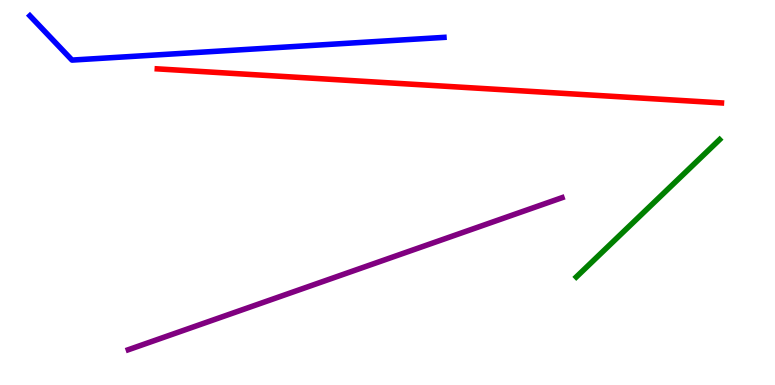[{'lines': ['blue', 'red'], 'intersections': []}, {'lines': ['green', 'red'], 'intersections': []}, {'lines': ['purple', 'red'], 'intersections': []}, {'lines': ['blue', 'green'], 'intersections': []}, {'lines': ['blue', 'purple'], 'intersections': []}, {'lines': ['green', 'purple'], 'intersections': []}]